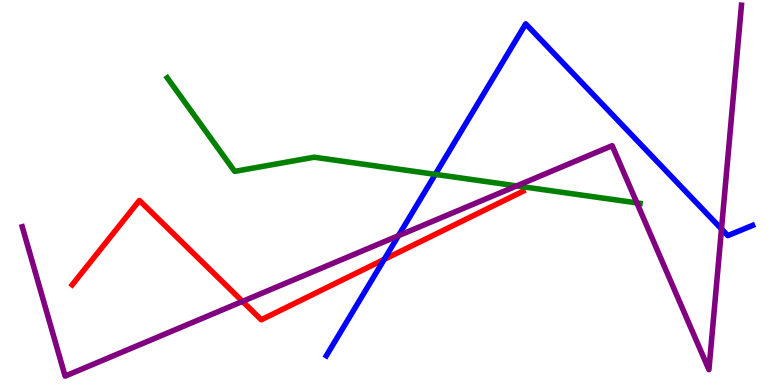[{'lines': ['blue', 'red'], 'intersections': [{'x': 4.96, 'y': 3.26}]}, {'lines': ['green', 'red'], 'intersections': []}, {'lines': ['purple', 'red'], 'intersections': [{'x': 3.13, 'y': 2.17}]}, {'lines': ['blue', 'green'], 'intersections': [{'x': 5.62, 'y': 5.47}]}, {'lines': ['blue', 'purple'], 'intersections': [{'x': 5.14, 'y': 3.88}, {'x': 9.31, 'y': 4.05}]}, {'lines': ['green', 'purple'], 'intersections': [{'x': 6.67, 'y': 5.17}, {'x': 8.22, 'y': 4.73}]}]